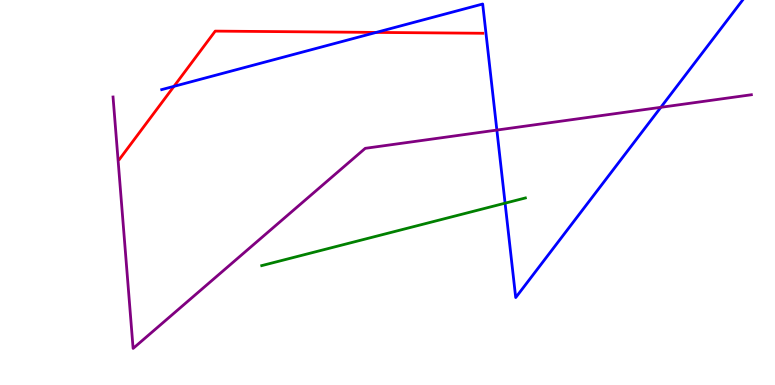[{'lines': ['blue', 'red'], 'intersections': [{'x': 2.24, 'y': 7.76}, {'x': 4.85, 'y': 9.16}]}, {'lines': ['green', 'red'], 'intersections': []}, {'lines': ['purple', 'red'], 'intersections': []}, {'lines': ['blue', 'green'], 'intersections': [{'x': 6.52, 'y': 4.72}]}, {'lines': ['blue', 'purple'], 'intersections': [{'x': 6.41, 'y': 6.62}, {'x': 8.53, 'y': 7.21}]}, {'lines': ['green', 'purple'], 'intersections': []}]